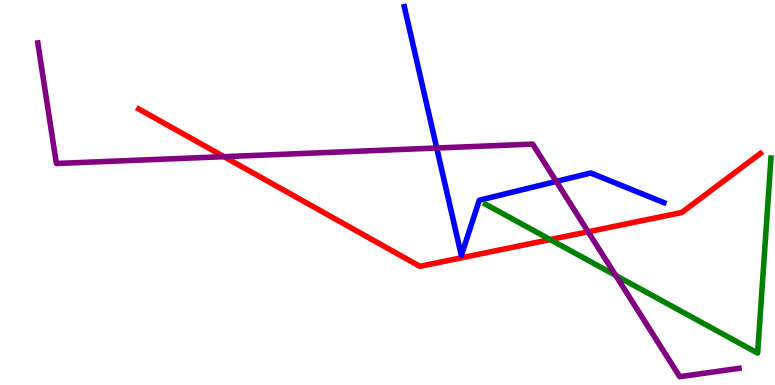[{'lines': ['blue', 'red'], 'intersections': []}, {'lines': ['green', 'red'], 'intersections': [{'x': 7.1, 'y': 3.78}]}, {'lines': ['purple', 'red'], 'intersections': [{'x': 2.89, 'y': 5.93}, {'x': 7.59, 'y': 3.98}]}, {'lines': ['blue', 'green'], 'intersections': []}, {'lines': ['blue', 'purple'], 'intersections': [{'x': 5.64, 'y': 6.16}, {'x': 7.18, 'y': 5.29}]}, {'lines': ['green', 'purple'], 'intersections': [{'x': 7.94, 'y': 2.85}]}]